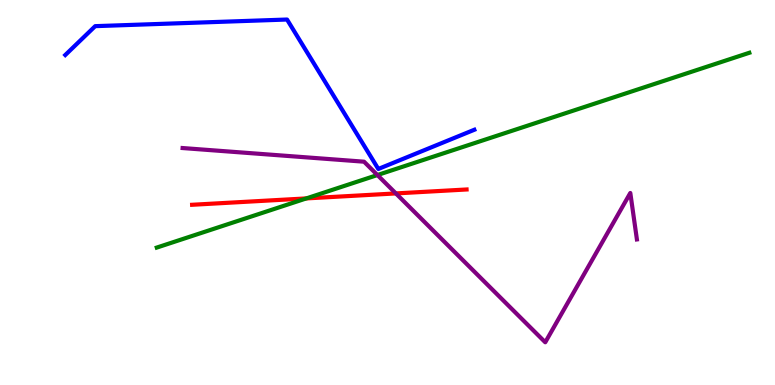[{'lines': ['blue', 'red'], 'intersections': []}, {'lines': ['green', 'red'], 'intersections': [{'x': 3.95, 'y': 4.85}]}, {'lines': ['purple', 'red'], 'intersections': [{'x': 5.11, 'y': 4.98}]}, {'lines': ['blue', 'green'], 'intersections': []}, {'lines': ['blue', 'purple'], 'intersections': []}, {'lines': ['green', 'purple'], 'intersections': [{'x': 4.87, 'y': 5.45}]}]